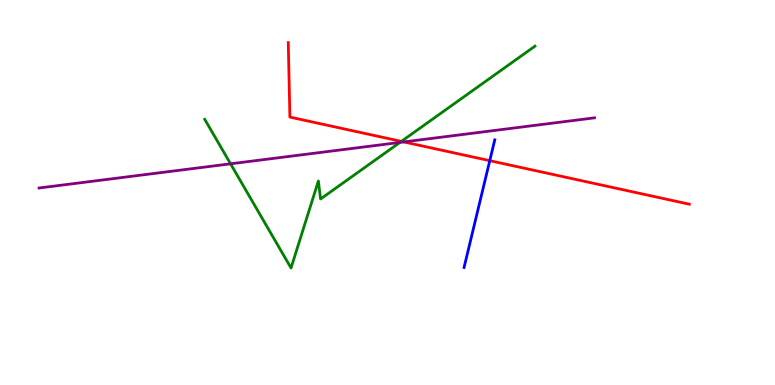[{'lines': ['blue', 'red'], 'intersections': [{'x': 6.32, 'y': 5.83}]}, {'lines': ['green', 'red'], 'intersections': [{'x': 5.18, 'y': 6.33}]}, {'lines': ['purple', 'red'], 'intersections': [{'x': 5.21, 'y': 6.31}]}, {'lines': ['blue', 'green'], 'intersections': []}, {'lines': ['blue', 'purple'], 'intersections': []}, {'lines': ['green', 'purple'], 'intersections': [{'x': 2.97, 'y': 5.75}, {'x': 5.16, 'y': 6.3}]}]